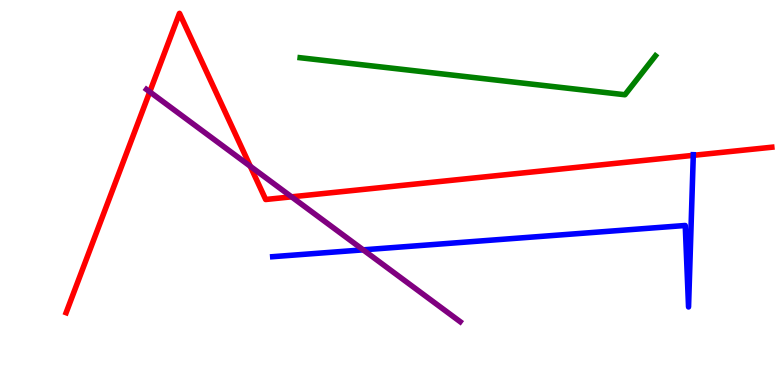[{'lines': ['blue', 'red'], 'intersections': [{'x': 8.95, 'y': 5.97}]}, {'lines': ['green', 'red'], 'intersections': []}, {'lines': ['purple', 'red'], 'intersections': [{'x': 1.93, 'y': 7.61}, {'x': 3.23, 'y': 5.68}, {'x': 3.76, 'y': 4.89}]}, {'lines': ['blue', 'green'], 'intersections': []}, {'lines': ['blue', 'purple'], 'intersections': [{'x': 4.69, 'y': 3.51}]}, {'lines': ['green', 'purple'], 'intersections': []}]